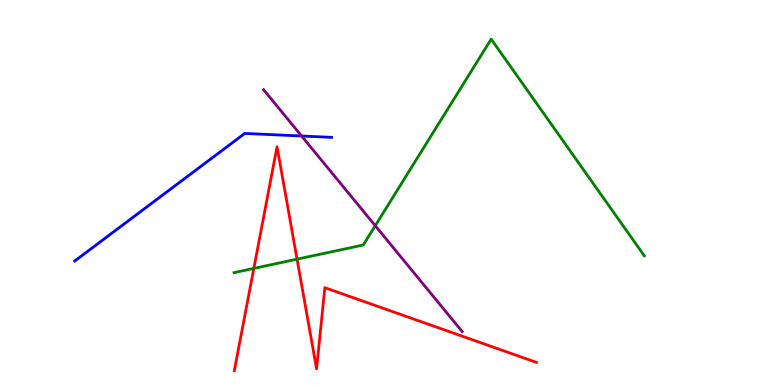[{'lines': ['blue', 'red'], 'intersections': []}, {'lines': ['green', 'red'], 'intersections': [{'x': 3.28, 'y': 3.03}, {'x': 3.83, 'y': 3.27}]}, {'lines': ['purple', 'red'], 'intersections': []}, {'lines': ['blue', 'green'], 'intersections': []}, {'lines': ['blue', 'purple'], 'intersections': [{'x': 3.89, 'y': 6.47}]}, {'lines': ['green', 'purple'], 'intersections': [{'x': 4.84, 'y': 4.14}]}]